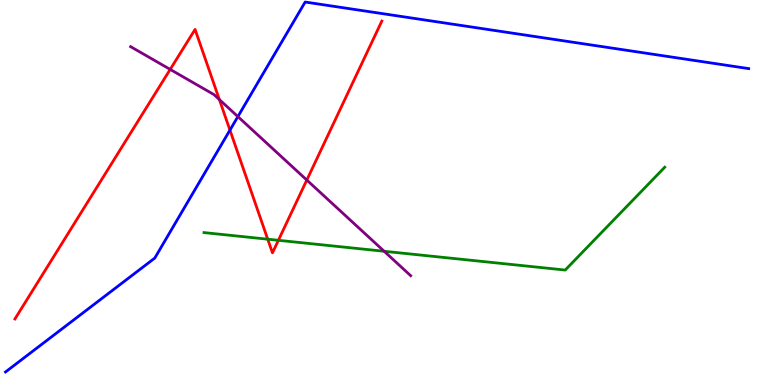[{'lines': ['blue', 'red'], 'intersections': [{'x': 2.97, 'y': 6.62}]}, {'lines': ['green', 'red'], 'intersections': [{'x': 3.45, 'y': 3.79}, {'x': 3.59, 'y': 3.76}]}, {'lines': ['purple', 'red'], 'intersections': [{'x': 2.2, 'y': 8.2}, {'x': 2.83, 'y': 7.41}, {'x': 3.96, 'y': 5.32}]}, {'lines': ['blue', 'green'], 'intersections': []}, {'lines': ['blue', 'purple'], 'intersections': [{'x': 3.07, 'y': 6.97}]}, {'lines': ['green', 'purple'], 'intersections': [{'x': 4.96, 'y': 3.47}]}]